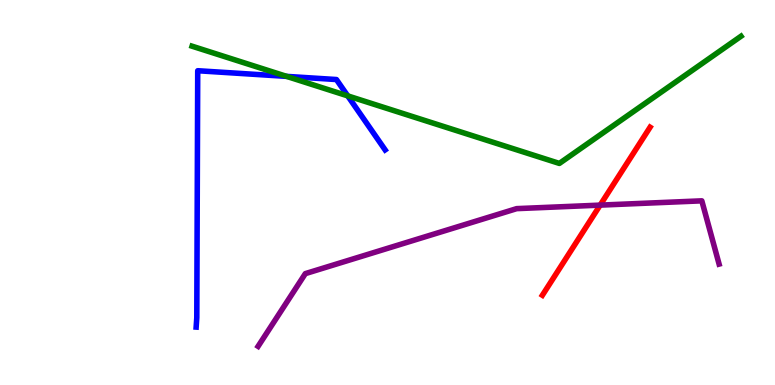[{'lines': ['blue', 'red'], 'intersections': []}, {'lines': ['green', 'red'], 'intersections': []}, {'lines': ['purple', 'red'], 'intersections': [{'x': 7.74, 'y': 4.67}]}, {'lines': ['blue', 'green'], 'intersections': [{'x': 3.7, 'y': 8.02}, {'x': 4.49, 'y': 7.51}]}, {'lines': ['blue', 'purple'], 'intersections': []}, {'lines': ['green', 'purple'], 'intersections': []}]